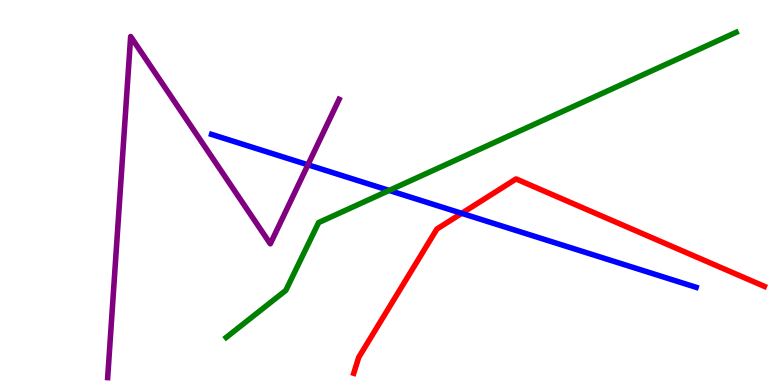[{'lines': ['blue', 'red'], 'intersections': [{'x': 5.96, 'y': 4.46}]}, {'lines': ['green', 'red'], 'intersections': []}, {'lines': ['purple', 'red'], 'intersections': []}, {'lines': ['blue', 'green'], 'intersections': [{'x': 5.02, 'y': 5.05}]}, {'lines': ['blue', 'purple'], 'intersections': [{'x': 3.97, 'y': 5.72}]}, {'lines': ['green', 'purple'], 'intersections': []}]